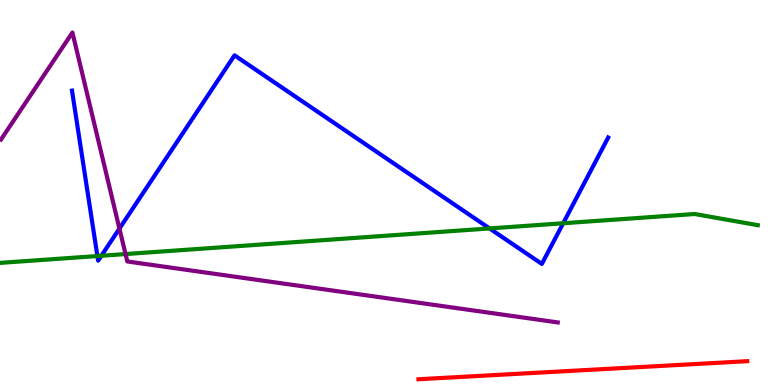[{'lines': ['blue', 'red'], 'intersections': []}, {'lines': ['green', 'red'], 'intersections': []}, {'lines': ['purple', 'red'], 'intersections': []}, {'lines': ['blue', 'green'], 'intersections': [{'x': 1.26, 'y': 3.35}, {'x': 1.31, 'y': 3.36}, {'x': 6.32, 'y': 4.07}, {'x': 7.27, 'y': 4.2}]}, {'lines': ['blue', 'purple'], 'intersections': [{'x': 1.54, 'y': 4.06}]}, {'lines': ['green', 'purple'], 'intersections': [{'x': 1.62, 'y': 3.4}]}]